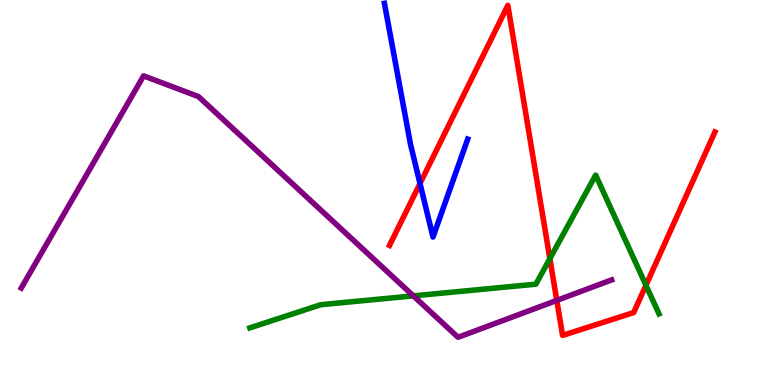[{'lines': ['blue', 'red'], 'intersections': [{'x': 5.42, 'y': 5.23}]}, {'lines': ['green', 'red'], 'intersections': [{'x': 7.1, 'y': 3.28}, {'x': 8.33, 'y': 2.59}]}, {'lines': ['purple', 'red'], 'intersections': [{'x': 7.18, 'y': 2.2}]}, {'lines': ['blue', 'green'], 'intersections': []}, {'lines': ['blue', 'purple'], 'intersections': []}, {'lines': ['green', 'purple'], 'intersections': [{'x': 5.33, 'y': 2.32}]}]